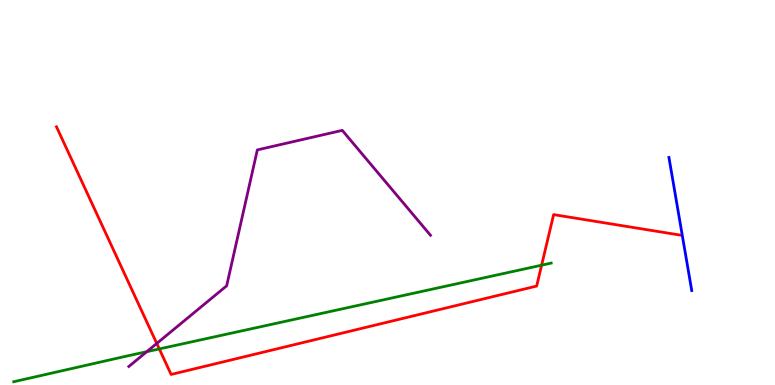[{'lines': ['blue', 'red'], 'intersections': []}, {'lines': ['green', 'red'], 'intersections': [{'x': 2.06, 'y': 0.937}, {'x': 6.99, 'y': 3.11}]}, {'lines': ['purple', 'red'], 'intersections': [{'x': 2.02, 'y': 1.08}]}, {'lines': ['blue', 'green'], 'intersections': []}, {'lines': ['blue', 'purple'], 'intersections': []}, {'lines': ['green', 'purple'], 'intersections': [{'x': 1.89, 'y': 0.865}]}]